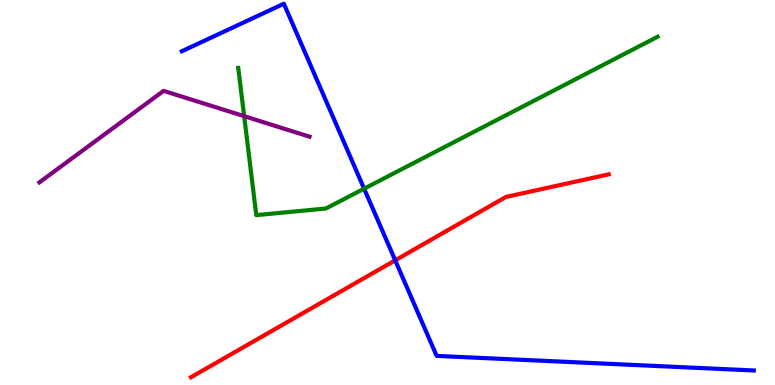[{'lines': ['blue', 'red'], 'intersections': [{'x': 5.1, 'y': 3.24}]}, {'lines': ['green', 'red'], 'intersections': []}, {'lines': ['purple', 'red'], 'intersections': []}, {'lines': ['blue', 'green'], 'intersections': [{'x': 4.7, 'y': 5.1}]}, {'lines': ['blue', 'purple'], 'intersections': []}, {'lines': ['green', 'purple'], 'intersections': [{'x': 3.15, 'y': 6.98}]}]